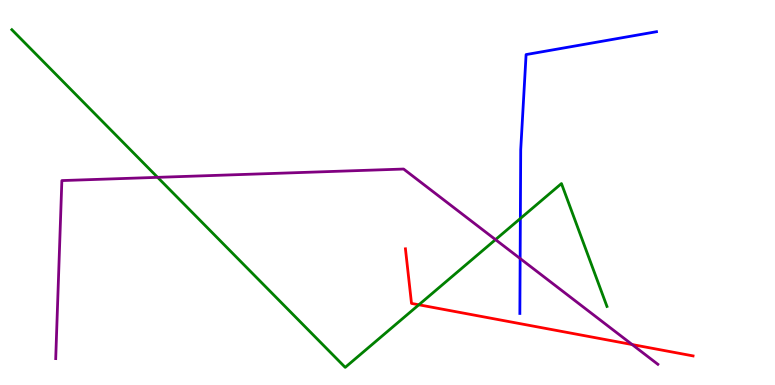[{'lines': ['blue', 'red'], 'intersections': []}, {'lines': ['green', 'red'], 'intersections': [{'x': 5.4, 'y': 2.08}]}, {'lines': ['purple', 'red'], 'intersections': [{'x': 8.16, 'y': 1.05}]}, {'lines': ['blue', 'green'], 'intersections': [{'x': 6.71, 'y': 4.32}]}, {'lines': ['blue', 'purple'], 'intersections': [{'x': 6.71, 'y': 3.28}]}, {'lines': ['green', 'purple'], 'intersections': [{'x': 2.03, 'y': 5.39}, {'x': 6.39, 'y': 3.78}]}]